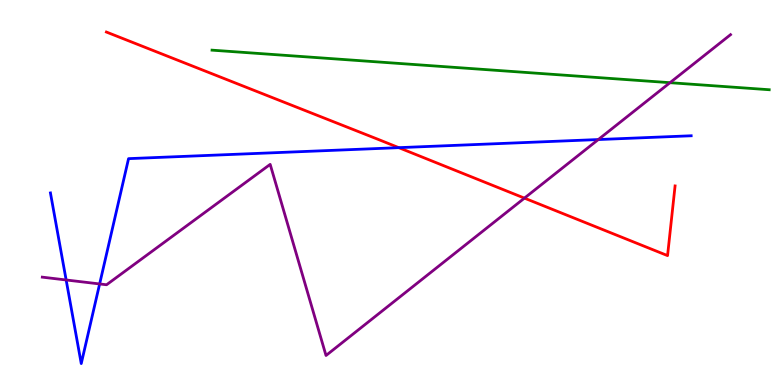[{'lines': ['blue', 'red'], 'intersections': [{'x': 5.15, 'y': 6.16}]}, {'lines': ['green', 'red'], 'intersections': []}, {'lines': ['purple', 'red'], 'intersections': [{'x': 6.77, 'y': 4.85}]}, {'lines': ['blue', 'green'], 'intersections': []}, {'lines': ['blue', 'purple'], 'intersections': [{'x': 0.854, 'y': 2.73}, {'x': 1.29, 'y': 2.62}, {'x': 7.72, 'y': 6.38}]}, {'lines': ['green', 'purple'], 'intersections': [{'x': 8.65, 'y': 7.85}]}]